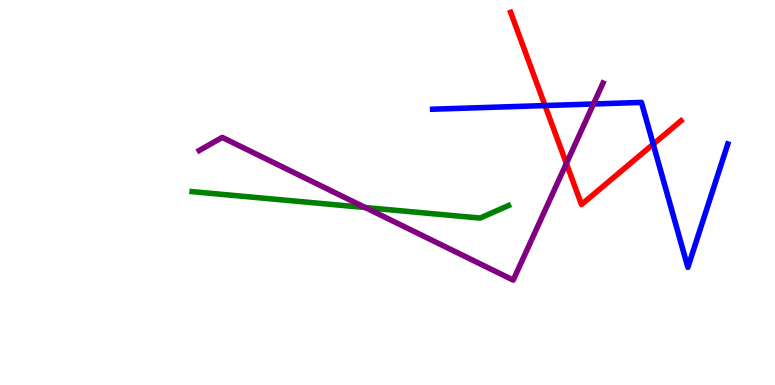[{'lines': ['blue', 'red'], 'intersections': [{'x': 7.03, 'y': 7.26}, {'x': 8.43, 'y': 6.25}]}, {'lines': ['green', 'red'], 'intersections': []}, {'lines': ['purple', 'red'], 'intersections': [{'x': 7.31, 'y': 5.75}]}, {'lines': ['blue', 'green'], 'intersections': []}, {'lines': ['blue', 'purple'], 'intersections': [{'x': 7.66, 'y': 7.3}]}, {'lines': ['green', 'purple'], 'intersections': [{'x': 4.71, 'y': 4.61}]}]